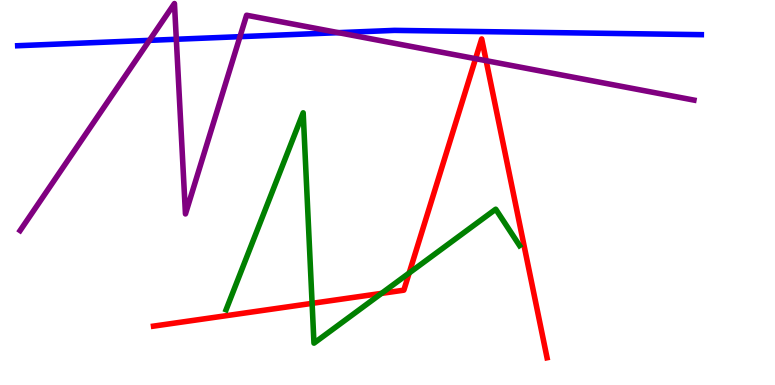[{'lines': ['blue', 'red'], 'intersections': []}, {'lines': ['green', 'red'], 'intersections': [{'x': 4.03, 'y': 2.12}, {'x': 4.92, 'y': 2.38}, {'x': 5.28, 'y': 2.91}]}, {'lines': ['purple', 'red'], 'intersections': [{'x': 6.14, 'y': 8.48}, {'x': 6.27, 'y': 8.42}]}, {'lines': ['blue', 'green'], 'intersections': []}, {'lines': ['blue', 'purple'], 'intersections': [{'x': 1.93, 'y': 8.95}, {'x': 2.28, 'y': 8.98}, {'x': 3.1, 'y': 9.05}, {'x': 4.37, 'y': 9.15}]}, {'lines': ['green', 'purple'], 'intersections': []}]